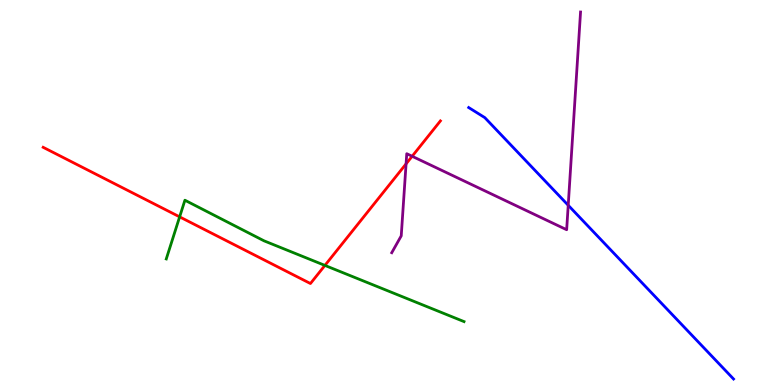[{'lines': ['blue', 'red'], 'intersections': []}, {'lines': ['green', 'red'], 'intersections': [{'x': 2.32, 'y': 4.37}, {'x': 4.19, 'y': 3.11}]}, {'lines': ['purple', 'red'], 'intersections': [{'x': 5.24, 'y': 5.74}, {'x': 5.32, 'y': 5.94}]}, {'lines': ['blue', 'green'], 'intersections': []}, {'lines': ['blue', 'purple'], 'intersections': [{'x': 7.33, 'y': 4.67}]}, {'lines': ['green', 'purple'], 'intersections': []}]